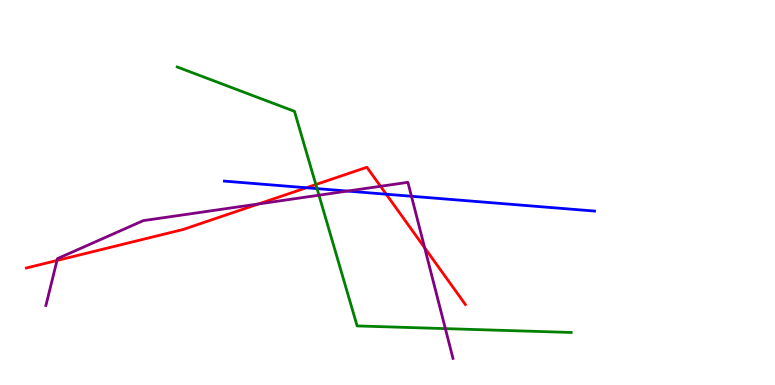[{'lines': ['blue', 'red'], 'intersections': [{'x': 3.95, 'y': 5.12}, {'x': 4.98, 'y': 4.96}]}, {'lines': ['green', 'red'], 'intersections': [{'x': 4.08, 'y': 5.21}]}, {'lines': ['purple', 'red'], 'intersections': [{'x': 0.736, 'y': 3.23}, {'x': 3.34, 'y': 4.7}, {'x': 4.91, 'y': 5.16}, {'x': 5.48, 'y': 3.57}]}, {'lines': ['blue', 'green'], 'intersections': [{'x': 4.09, 'y': 5.1}]}, {'lines': ['blue', 'purple'], 'intersections': [{'x': 4.48, 'y': 5.04}, {'x': 5.31, 'y': 4.9}]}, {'lines': ['green', 'purple'], 'intersections': [{'x': 4.12, 'y': 4.93}, {'x': 5.75, 'y': 1.46}]}]